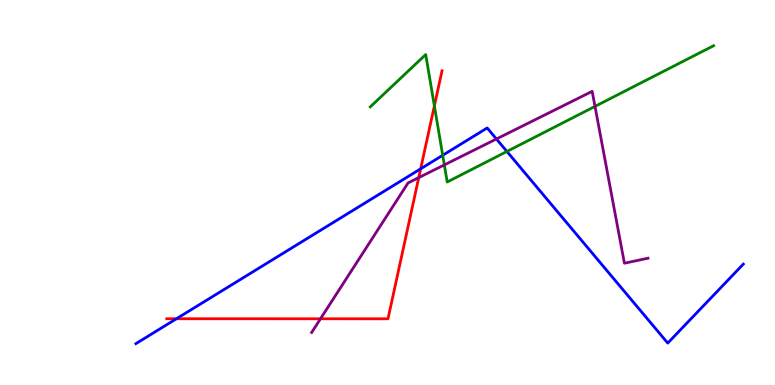[{'lines': ['blue', 'red'], 'intersections': [{'x': 2.28, 'y': 1.72}, {'x': 5.43, 'y': 5.62}]}, {'lines': ['green', 'red'], 'intersections': [{'x': 5.6, 'y': 7.25}]}, {'lines': ['purple', 'red'], 'intersections': [{'x': 4.14, 'y': 1.72}, {'x': 5.4, 'y': 5.39}]}, {'lines': ['blue', 'green'], 'intersections': [{'x': 5.71, 'y': 5.97}, {'x': 6.54, 'y': 6.07}]}, {'lines': ['blue', 'purple'], 'intersections': [{'x': 6.41, 'y': 6.39}]}, {'lines': ['green', 'purple'], 'intersections': [{'x': 5.73, 'y': 5.72}, {'x': 7.68, 'y': 7.24}]}]